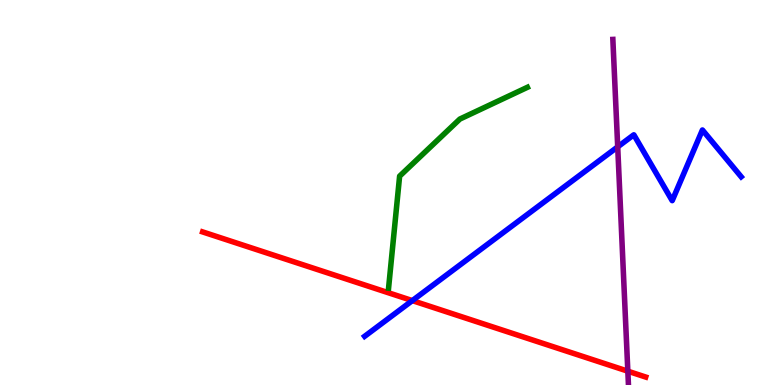[{'lines': ['blue', 'red'], 'intersections': [{'x': 5.32, 'y': 2.19}]}, {'lines': ['green', 'red'], 'intersections': []}, {'lines': ['purple', 'red'], 'intersections': [{'x': 8.1, 'y': 0.359}]}, {'lines': ['blue', 'green'], 'intersections': []}, {'lines': ['blue', 'purple'], 'intersections': [{'x': 7.97, 'y': 6.19}]}, {'lines': ['green', 'purple'], 'intersections': []}]